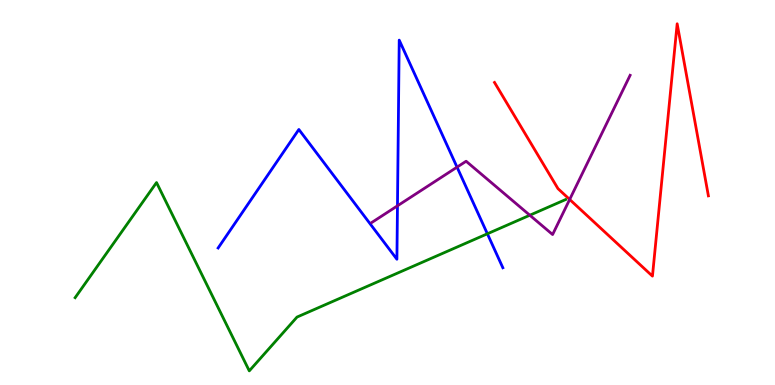[{'lines': ['blue', 'red'], 'intersections': []}, {'lines': ['green', 'red'], 'intersections': []}, {'lines': ['purple', 'red'], 'intersections': [{'x': 7.35, 'y': 4.82}]}, {'lines': ['blue', 'green'], 'intersections': [{'x': 6.29, 'y': 3.93}]}, {'lines': ['blue', 'purple'], 'intersections': [{'x': 5.13, 'y': 4.65}, {'x': 5.9, 'y': 5.66}]}, {'lines': ['green', 'purple'], 'intersections': [{'x': 6.84, 'y': 4.41}]}]